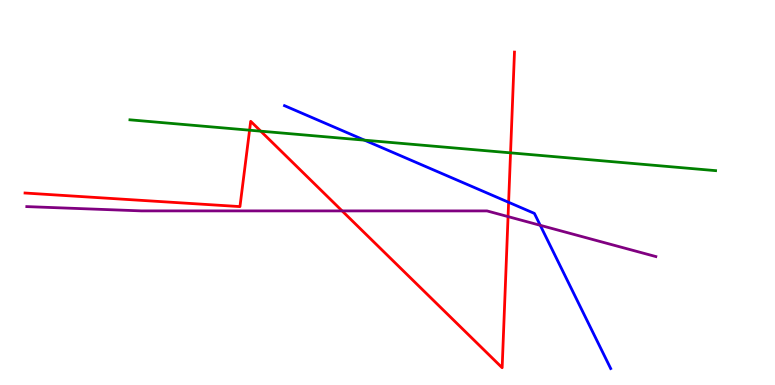[{'lines': ['blue', 'red'], 'intersections': [{'x': 6.56, 'y': 4.75}]}, {'lines': ['green', 'red'], 'intersections': [{'x': 3.22, 'y': 6.62}, {'x': 3.36, 'y': 6.59}, {'x': 6.59, 'y': 6.03}]}, {'lines': ['purple', 'red'], 'intersections': [{'x': 4.41, 'y': 4.52}, {'x': 6.56, 'y': 4.37}]}, {'lines': ['blue', 'green'], 'intersections': [{'x': 4.7, 'y': 6.36}]}, {'lines': ['blue', 'purple'], 'intersections': [{'x': 6.97, 'y': 4.15}]}, {'lines': ['green', 'purple'], 'intersections': []}]